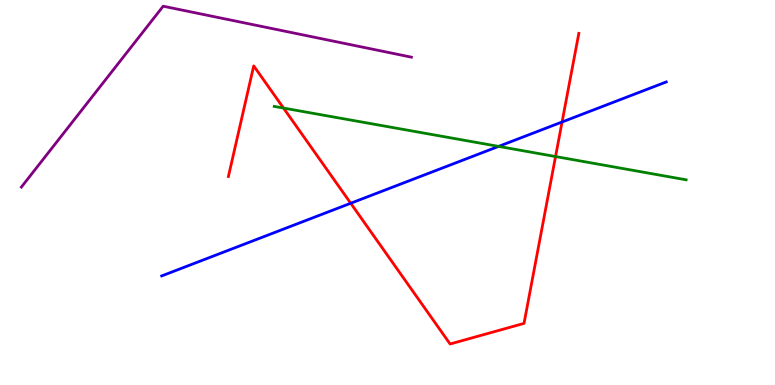[{'lines': ['blue', 'red'], 'intersections': [{'x': 4.53, 'y': 4.72}, {'x': 7.25, 'y': 6.83}]}, {'lines': ['green', 'red'], 'intersections': [{'x': 3.66, 'y': 7.19}, {'x': 7.17, 'y': 5.93}]}, {'lines': ['purple', 'red'], 'intersections': []}, {'lines': ['blue', 'green'], 'intersections': [{'x': 6.43, 'y': 6.2}]}, {'lines': ['blue', 'purple'], 'intersections': []}, {'lines': ['green', 'purple'], 'intersections': []}]